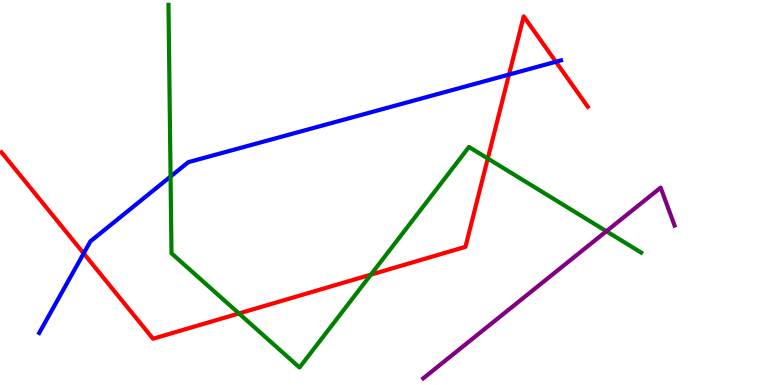[{'lines': ['blue', 'red'], 'intersections': [{'x': 1.08, 'y': 3.42}, {'x': 6.57, 'y': 8.06}, {'x': 7.17, 'y': 8.4}]}, {'lines': ['green', 'red'], 'intersections': [{'x': 3.08, 'y': 1.86}, {'x': 4.79, 'y': 2.87}, {'x': 6.29, 'y': 5.88}]}, {'lines': ['purple', 'red'], 'intersections': []}, {'lines': ['blue', 'green'], 'intersections': [{'x': 2.2, 'y': 5.41}]}, {'lines': ['blue', 'purple'], 'intersections': []}, {'lines': ['green', 'purple'], 'intersections': [{'x': 7.82, 'y': 3.99}]}]